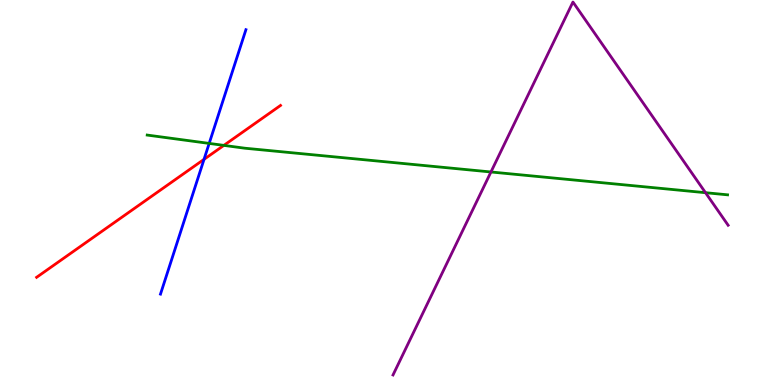[{'lines': ['blue', 'red'], 'intersections': [{'x': 2.63, 'y': 5.86}]}, {'lines': ['green', 'red'], 'intersections': [{'x': 2.89, 'y': 6.22}]}, {'lines': ['purple', 'red'], 'intersections': []}, {'lines': ['blue', 'green'], 'intersections': [{'x': 2.7, 'y': 6.28}]}, {'lines': ['blue', 'purple'], 'intersections': []}, {'lines': ['green', 'purple'], 'intersections': [{'x': 6.33, 'y': 5.53}, {'x': 9.1, 'y': 4.99}]}]